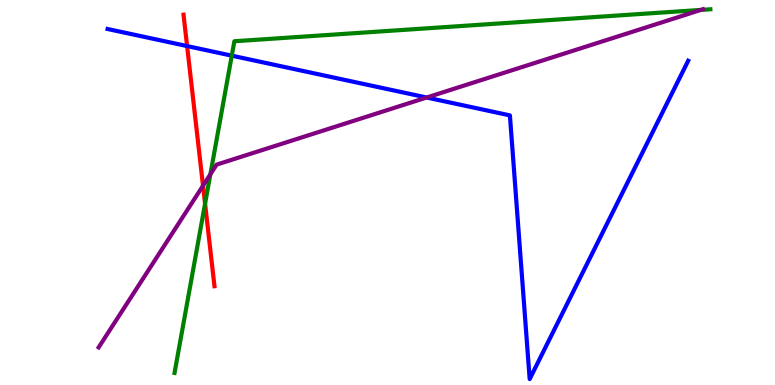[{'lines': ['blue', 'red'], 'intersections': [{'x': 2.41, 'y': 8.8}]}, {'lines': ['green', 'red'], 'intersections': [{'x': 2.65, 'y': 4.71}]}, {'lines': ['purple', 'red'], 'intersections': [{'x': 2.62, 'y': 5.18}]}, {'lines': ['blue', 'green'], 'intersections': [{'x': 2.99, 'y': 8.55}]}, {'lines': ['blue', 'purple'], 'intersections': [{'x': 5.51, 'y': 7.47}]}, {'lines': ['green', 'purple'], 'intersections': [{'x': 2.71, 'y': 5.47}, {'x': 9.04, 'y': 9.74}]}]